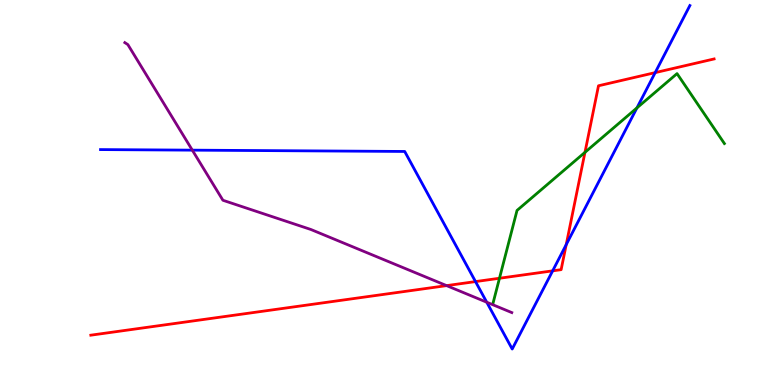[{'lines': ['blue', 'red'], 'intersections': [{'x': 6.14, 'y': 2.69}, {'x': 7.13, 'y': 2.97}, {'x': 7.31, 'y': 3.65}, {'x': 8.45, 'y': 8.11}]}, {'lines': ['green', 'red'], 'intersections': [{'x': 6.44, 'y': 2.77}, {'x': 7.55, 'y': 6.04}]}, {'lines': ['purple', 'red'], 'intersections': [{'x': 5.76, 'y': 2.58}]}, {'lines': ['blue', 'green'], 'intersections': [{'x': 8.22, 'y': 7.2}]}, {'lines': ['blue', 'purple'], 'intersections': [{'x': 2.48, 'y': 6.1}, {'x': 6.28, 'y': 2.15}]}, {'lines': ['green', 'purple'], 'intersections': []}]